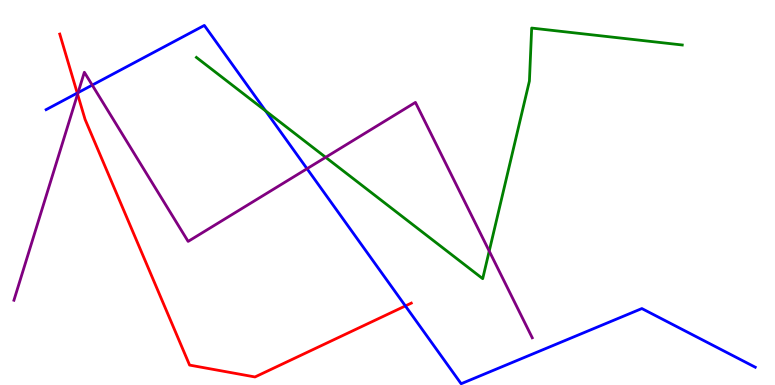[{'lines': ['blue', 'red'], 'intersections': [{'x': 0.997, 'y': 7.58}, {'x': 5.23, 'y': 2.05}]}, {'lines': ['green', 'red'], 'intersections': []}, {'lines': ['purple', 'red'], 'intersections': [{'x': 1.0, 'y': 7.55}]}, {'lines': ['blue', 'green'], 'intersections': [{'x': 3.43, 'y': 7.12}]}, {'lines': ['blue', 'purple'], 'intersections': [{'x': 1.01, 'y': 7.59}, {'x': 1.19, 'y': 7.79}, {'x': 3.96, 'y': 5.62}]}, {'lines': ['green', 'purple'], 'intersections': [{'x': 4.2, 'y': 5.91}, {'x': 6.31, 'y': 3.48}]}]